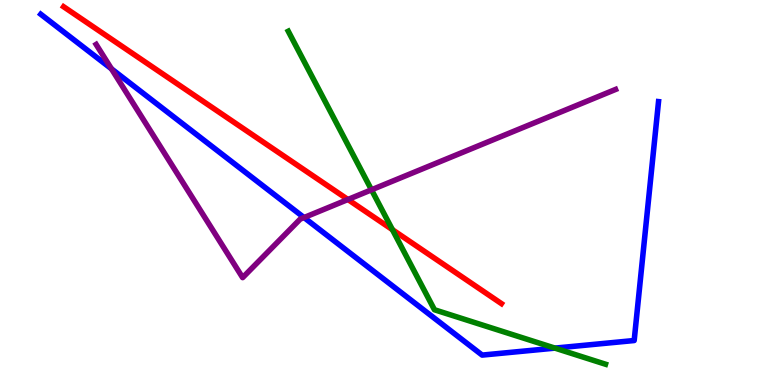[{'lines': ['blue', 'red'], 'intersections': []}, {'lines': ['green', 'red'], 'intersections': [{'x': 5.06, 'y': 4.03}]}, {'lines': ['purple', 'red'], 'intersections': [{'x': 4.49, 'y': 4.82}]}, {'lines': ['blue', 'green'], 'intersections': [{'x': 7.16, 'y': 0.958}]}, {'lines': ['blue', 'purple'], 'intersections': [{'x': 1.44, 'y': 8.21}, {'x': 3.92, 'y': 4.35}]}, {'lines': ['green', 'purple'], 'intersections': [{'x': 4.79, 'y': 5.07}]}]